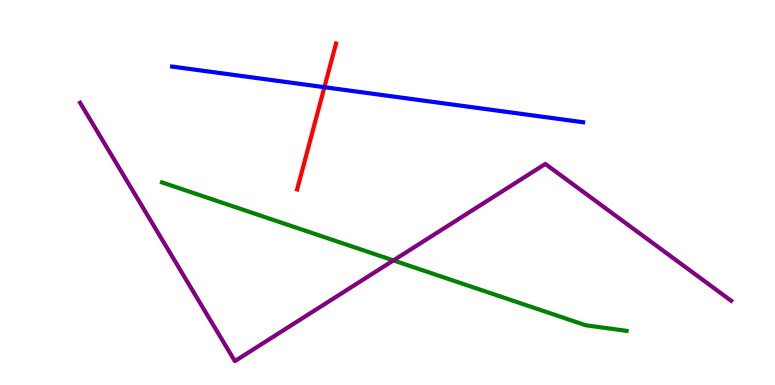[{'lines': ['blue', 'red'], 'intersections': [{'x': 4.19, 'y': 7.74}]}, {'lines': ['green', 'red'], 'intersections': []}, {'lines': ['purple', 'red'], 'intersections': []}, {'lines': ['blue', 'green'], 'intersections': []}, {'lines': ['blue', 'purple'], 'intersections': []}, {'lines': ['green', 'purple'], 'intersections': [{'x': 5.08, 'y': 3.24}]}]